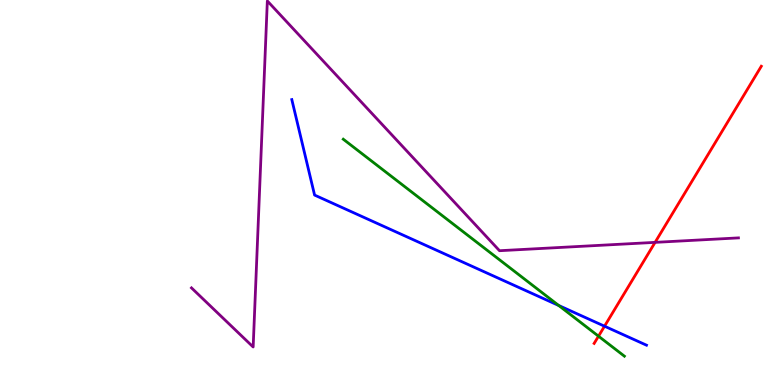[{'lines': ['blue', 'red'], 'intersections': [{'x': 7.8, 'y': 1.53}]}, {'lines': ['green', 'red'], 'intersections': [{'x': 7.72, 'y': 1.27}]}, {'lines': ['purple', 'red'], 'intersections': [{'x': 8.45, 'y': 3.7}]}, {'lines': ['blue', 'green'], 'intersections': [{'x': 7.21, 'y': 2.07}]}, {'lines': ['blue', 'purple'], 'intersections': []}, {'lines': ['green', 'purple'], 'intersections': []}]